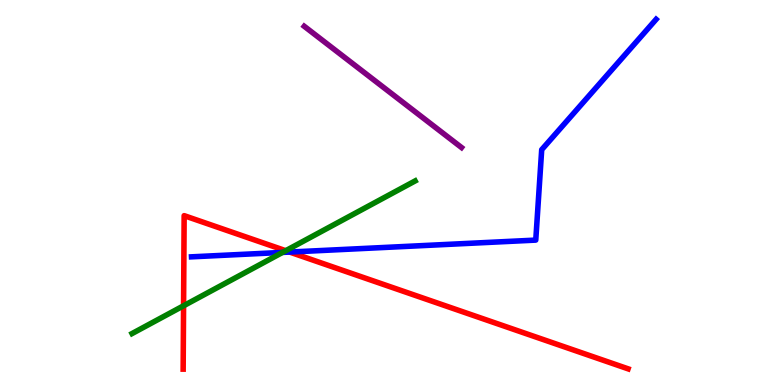[{'lines': ['blue', 'red'], 'intersections': [{'x': 3.74, 'y': 3.45}]}, {'lines': ['green', 'red'], 'intersections': [{'x': 2.37, 'y': 2.06}, {'x': 3.69, 'y': 3.49}]}, {'lines': ['purple', 'red'], 'intersections': []}, {'lines': ['blue', 'green'], 'intersections': [{'x': 3.65, 'y': 3.44}]}, {'lines': ['blue', 'purple'], 'intersections': []}, {'lines': ['green', 'purple'], 'intersections': []}]